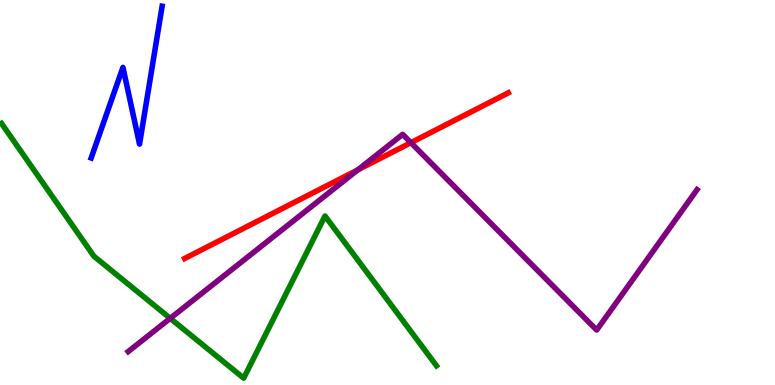[{'lines': ['blue', 'red'], 'intersections': []}, {'lines': ['green', 'red'], 'intersections': []}, {'lines': ['purple', 'red'], 'intersections': [{'x': 4.62, 'y': 5.59}, {'x': 5.3, 'y': 6.29}]}, {'lines': ['blue', 'green'], 'intersections': []}, {'lines': ['blue', 'purple'], 'intersections': []}, {'lines': ['green', 'purple'], 'intersections': [{'x': 2.2, 'y': 1.73}]}]